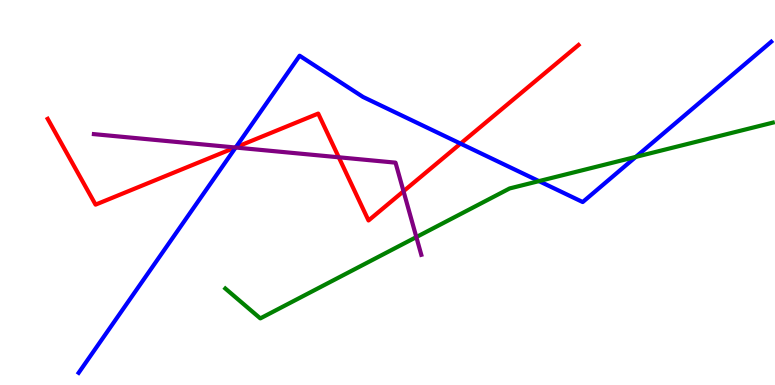[{'lines': ['blue', 'red'], 'intersections': [{'x': 3.04, 'y': 6.17}, {'x': 5.94, 'y': 6.27}]}, {'lines': ['green', 'red'], 'intersections': []}, {'lines': ['purple', 'red'], 'intersections': [{'x': 3.04, 'y': 6.17}, {'x': 4.37, 'y': 5.91}, {'x': 5.21, 'y': 5.03}]}, {'lines': ['blue', 'green'], 'intersections': [{'x': 6.95, 'y': 5.3}, {'x': 8.2, 'y': 5.92}]}, {'lines': ['blue', 'purple'], 'intersections': [{'x': 3.04, 'y': 6.17}]}, {'lines': ['green', 'purple'], 'intersections': [{'x': 5.37, 'y': 3.84}]}]